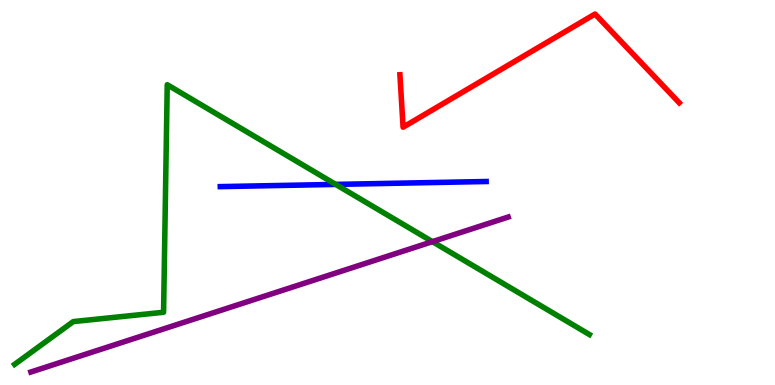[{'lines': ['blue', 'red'], 'intersections': []}, {'lines': ['green', 'red'], 'intersections': []}, {'lines': ['purple', 'red'], 'intersections': []}, {'lines': ['blue', 'green'], 'intersections': [{'x': 4.33, 'y': 5.21}]}, {'lines': ['blue', 'purple'], 'intersections': []}, {'lines': ['green', 'purple'], 'intersections': [{'x': 5.58, 'y': 3.72}]}]